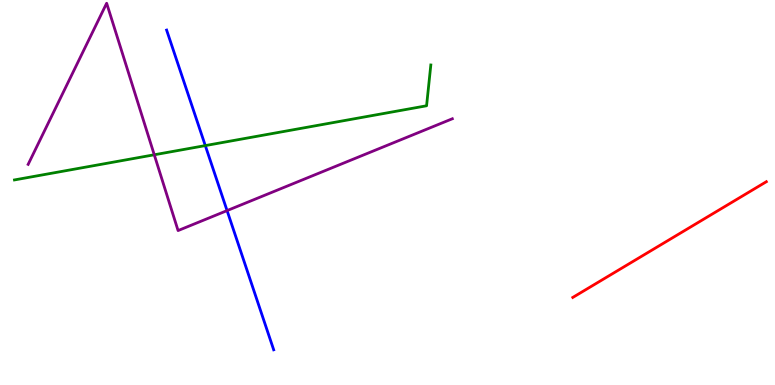[{'lines': ['blue', 'red'], 'intersections': []}, {'lines': ['green', 'red'], 'intersections': []}, {'lines': ['purple', 'red'], 'intersections': []}, {'lines': ['blue', 'green'], 'intersections': [{'x': 2.65, 'y': 6.22}]}, {'lines': ['blue', 'purple'], 'intersections': [{'x': 2.93, 'y': 4.53}]}, {'lines': ['green', 'purple'], 'intersections': [{'x': 1.99, 'y': 5.98}]}]